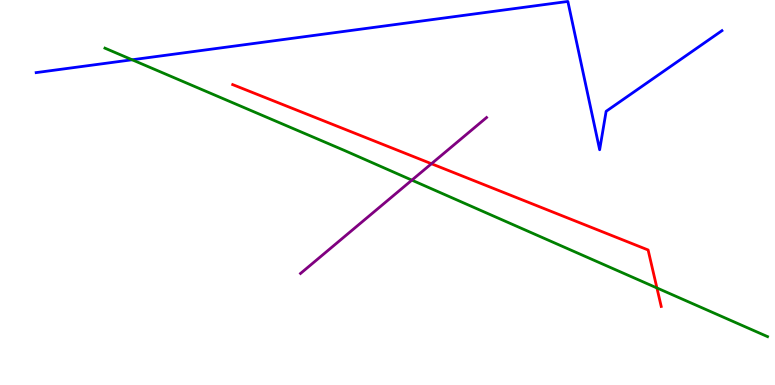[{'lines': ['blue', 'red'], 'intersections': []}, {'lines': ['green', 'red'], 'intersections': [{'x': 8.48, 'y': 2.52}]}, {'lines': ['purple', 'red'], 'intersections': [{'x': 5.57, 'y': 5.75}]}, {'lines': ['blue', 'green'], 'intersections': [{'x': 1.7, 'y': 8.45}]}, {'lines': ['blue', 'purple'], 'intersections': []}, {'lines': ['green', 'purple'], 'intersections': [{'x': 5.31, 'y': 5.32}]}]